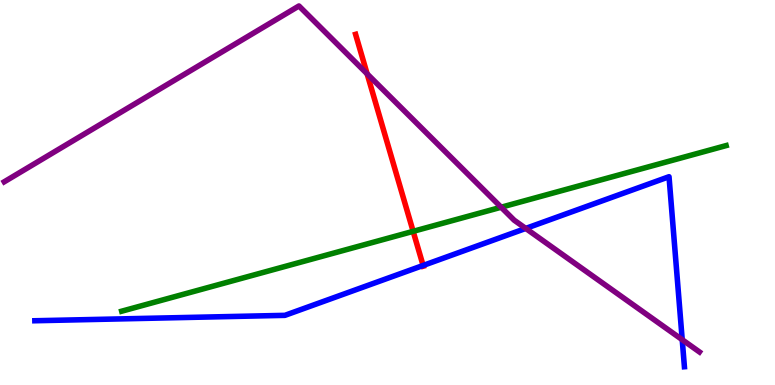[{'lines': ['blue', 'red'], 'intersections': [{'x': 5.46, 'y': 3.1}]}, {'lines': ['green', 'red'], 'intersections': [{'x': 5.33, 'y': 3.99}]}, {'lines': ['purple', 'red'], 'intersections': [{'x': 4.74, 'y': 8.08}]}, {'lines': ['blue', 'green'], 'intersections': []}, {'lines': ['blue', 'purple'], 'intersections': [{'x': 6.78, 'y': 4.07}, {'x': 8.8, 'y': 1.18}]}, {'lines': ['green', 'purple'], 'intersections': [{'x': 6.47, 'y': 4.62}]}]